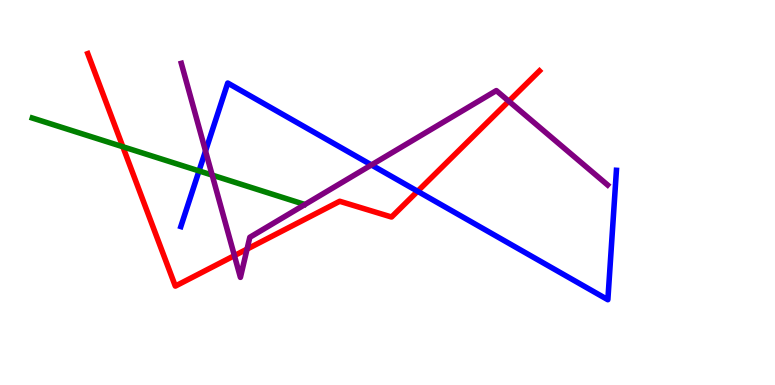[{'lines': ['blue', 'red'], 'intersections': [{'x': 5.39, 'y': 5.03}]}, {'lines': ['green', 'red'], 'intersections': [{'x': 1.59, 'y': 6.19}]}, {'lines': ['purple', 'red'], 'intersections': [{'x': 3.02, 'y': 3.36}, {'x': 3.19, 'y': 3.53}, {'x': 6.57, 'y': 7.37}]}, {'lines': ['blue', 'green'], 'intersections': [{'x': 2.57, 'y': 5.56}]}, {'lines': ['blue', 'purple'], 'intersections': [{'x': 2.65, 'y': 6.08}, {'x': 4.79, 'y': 5.72}]}, {'lines': ['green', 'purple'], 'intersections': [{'x': 2.74, 'y': 5.45}]}]